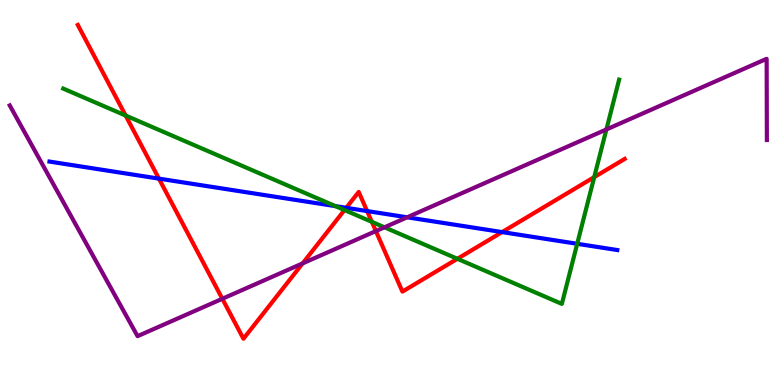[{'lines': ['blue', 'red'], 'intersections': [{'x': 2.05, 'y': 5.36}, {'x': 4.47, 'y': 4.6}, {'x': 4.74, 'y': 4.52}, {'x': 6.48, 'y': 3.97}]}, {'lines': ['green', 'red'], 'intersections': [{'x': 1.62, 'y': 7.0}, {'x': 4.45, 'y': 4.54}, {'x': 4.8, 'y': 4.24}, {'x': 5.9, 'y': 3.28}, {'x': 7.67, 'y': 5.4}]}, {'lines': ['purple', 'red'], 'intersections': [{'x': 2.87, 'y': 2.24}, {'x': 3.9, 'y': 3.16}, {'x': 4.85, 'y': 4.0}]}, {'lines': ['blue', 'green'], 'intersections': [{'x': 4.33, 'y': 4.65}, {'x': 7.45, 'y': 3.67}]}, {'lines': ['blue', 'purple'], 'intersections': [{'x': 5.25, 'y': 4.36}]}, {'lines': ['green', 'purple'], 'intersections': [{'x': 4.96, 'y': 4.1}, {'x': 7.82, 'y': 6.64}]}]